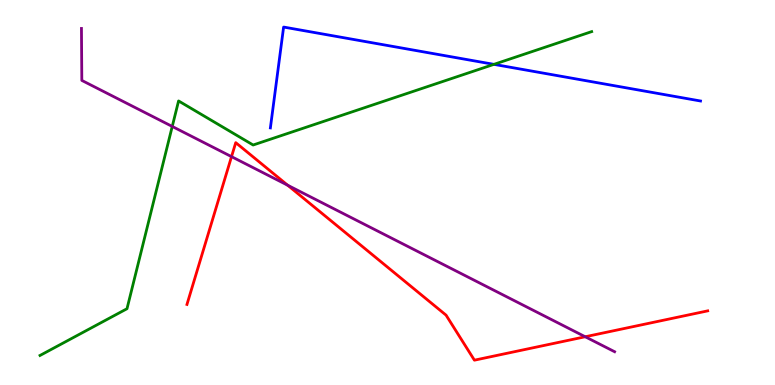[{'lines': ['blue', 'red'], 'intersections': []}, {'lines': ['green', 'red'], 'intersections': []}, {'lines': ['purple', 'red'], 'intersections': [{'x': 2.99, 'y': 5.93}, {'x': 3.71, 'y': 5.19}, {'x': 7.55, 'y': 1.25}]}, {'lines': ['blue', 'green'], 'intersections': [{'x': 6.37, 'y': 8.33}]}, {'lines': ['blue', 'purple'], 'intersections': []}, {'lines': ['green', 'purple'], 'intersections': [{'x': 2.22, 'y': 6.72}]}]